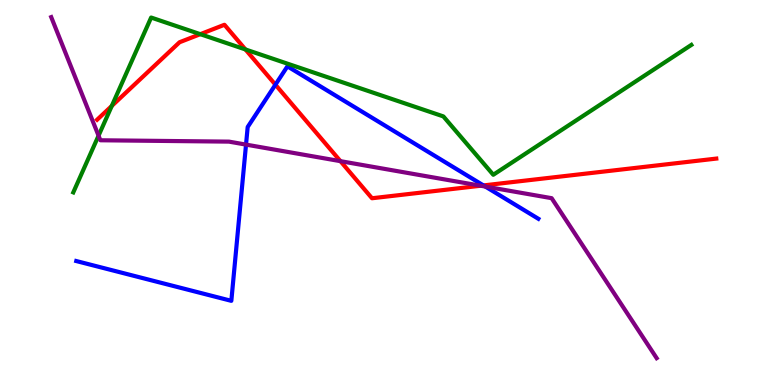[{'lines': ['blue', 'red'], 'intersections': [{'x': 3.55, 'y': 7.8}, {'x': 6.24, 'y': 5.18}]}, {'lines': ['green', 'red'], 'intersections': [{'x': 1.44, 'y': 7.25}, {'x': 2.58, 'y': 9.11}, {'x': 3.17, 'y': 8.72}]}, {'lines': ['purple', 'red'], 'intersections': [{'x': 4.39, 'y': 5.81}, {'x': 6.2, 'y': 5.18}]}, {'lines': ['blue', 'green'], 'intersections': []}, {'lines': ['blue', 'purple'], 'intersections': [{'x': 3.17, 'y': 6.24}, {'x': 6.26, 'y': 5.15}]}, {'lines': ['green', 'purple'], 'intersections': [{'x': 1.27, 'y': 6.48}]}]